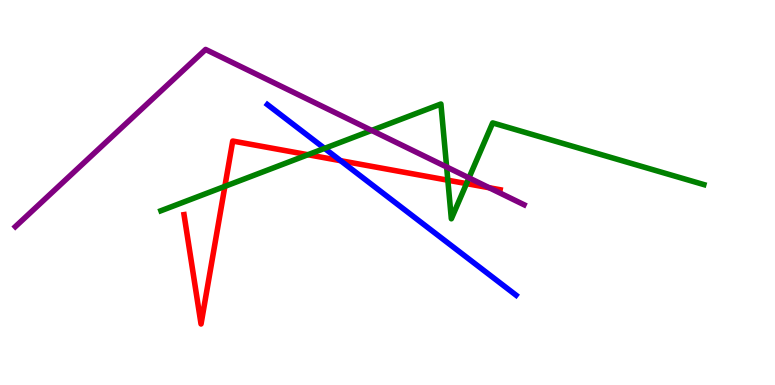[{'lines': ['blue', 'red'], 'intersections': [{'x': 4.39, 'y': 5.83}]}, {'lines': ['green', 'red'], 'intersections': [{'x': 2.9, 'y': 5.16}, {'x': 3.97, 'y': 5.98}, {'x': 5.78, 'y': 5.32}, {'x': 6.02, 'y': 5.23}]}, {'lines': ['purple', 'red'], 'intersections': [{'x': 6.31, 'y': 5.12}]}, {'lines': ['blue', 'green'], 'intersections': [{'x': 4.19, 'y': 6.15}]}, {'lines': ['blue', 'purple'], 'intersections': []}, {'lines': ['green', 'purple'], 'intersections': [{'x': 4.8, 'y': 6.61}, {'x': 5.76, 'y': 5.66}, {'x': 6.05, 'y': 5.38}]}]